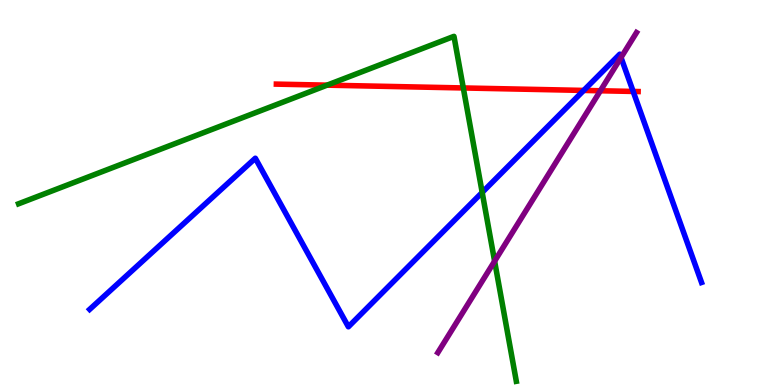[{'lines': ['blue', 'red'], 'intersections': [{'x': 7.53, 'y': 7.65}, {'x': 8.17, 'y': 7.62}]}, {'lines': ['green', 'red'], 'intersections': [{'x': 4.22, 'y': 7.79}, {'x': 5.98, 'y': 7.72}]}, {'lines': ['purple', 'red'], 'intersections': [{'x': 7.75, 'y': 7.64}]}, {'lines': ['blue', 'green'], 'intersections': [{'x': 6.22, 'y': 5.0}]}, {'lines': ['blue', 'purple'], 'intersections': [{'x': 8.01, 'y': 8.51}]}, {'lines': ['green', 'purple'], 'intersections': [{'x': 6.38, 'y': 3.22}]}]